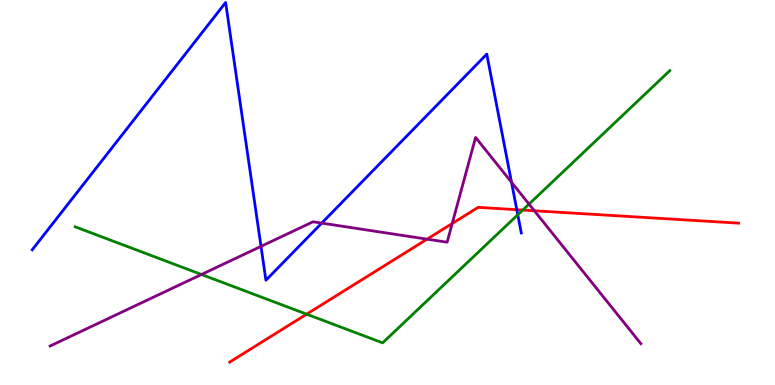[{'lines': ['blue', 'red'], 'intersections': [{'x': 6.67, 'y': 4.55}]}, {'lines': ['green', 'red'], 'intersections': [{'x': 3.96, 'y': 1.84}, {'x': 6.75, 'y': 4.54}]}, {'lines': ['purple', 'red'], 'intersections': [{'x': 5.51, 'y': 3.79}, {'x': 5.83, 'y': 4.19}, {'x': 6.89, 'y': 4.53}]}, {'lines': ['blue', 'green'], 'intersections': [{'x': 6.68, 'y': 4.42}]}, {'lines': ['blue', 'purple'], 'intersections': [{'x': 3.37, 'y': 3.6}, {'x': 4.15, 'y': 4.2}, {'x': 6.6, 'y': 5.27}]}, {'lines': ['green', 'purple'], 'intersections': [{'x': 2.6, 'y': 2.87}, {'x': 6.83, 'y': 4.7}]}]